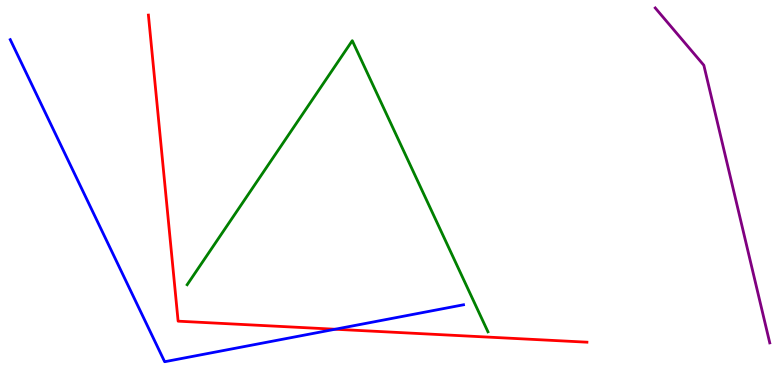[{'lines': ['blue', 'red'], 'intersections': [{'x': 4.32, 'y': 1.45}]}, {'lines': ['green', 'red'], 'intersections': []}, {'lines': ['purple', 'red'], 'intersections': []}, {'lines': ['blue', 'green'], 'intersections': []}, {'lines': ['blue', 'purple'], 'intersections': []}, {'lines': ['green', 'purple'], 'intersections': []}]